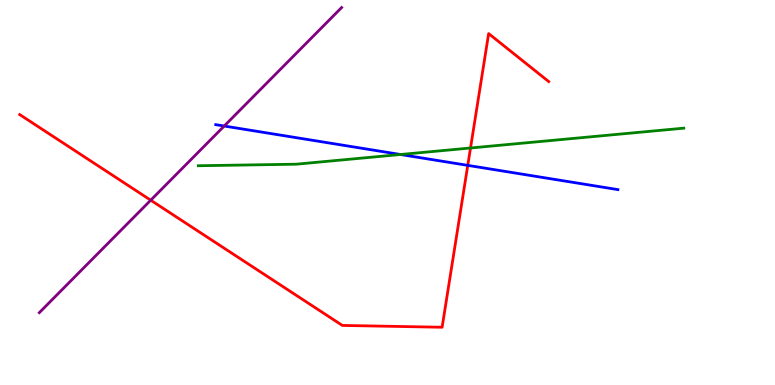[{'lines': ['blue', 'red'], 'intersections': [{'x': 6.04, 'y': 5.7}]}, {'lines': ['green', 'red'], 'intersections': [{'x': 6.07, 'y': 6.16}]}, {'lines': ['purple', 'red'], 'intersections': [{'x': 1.94, 'y': 4.8}]}, {'lines': ['blue', 'green'], 'intersections': [{'x': 5.17, 'y': 5.99}]}, {'lines': ['blue', 'purple'], 'intersections': [{'x': 2.89, 'y': 6.73}]}, {'lines': ['green', 'purple'], 'intersections': []}]